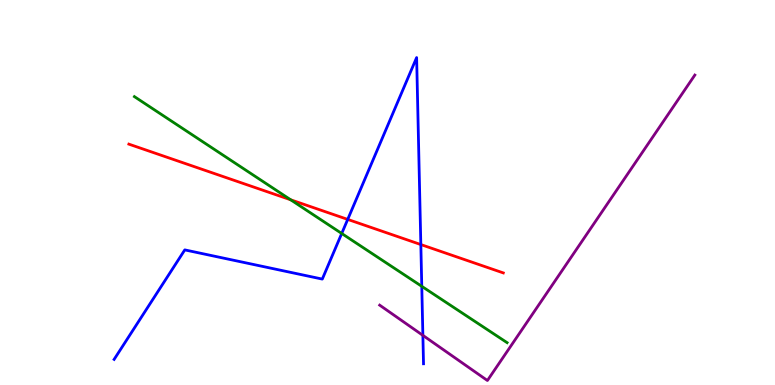[{'lines': ['blue', 'red'], 'intersections': [{'x': 4.49, 'y': 4.3}, {'x': 5.43, 'y': 3.65}]}, {'lines': ['green', 'red'], 'intersections': [{'x': 3.75, 'y': 4.81}]}, {'lines': ['purple', 'red'], 'intersections': []}, {'lines': ['blue', 'green'], 'intersections': [{'x': 4.41, 'y': 3.94}, {'x': 5.44, 'y': 2.56}]}, {'lines': ['blue', 'purple'], 'intersections': [{'x': 5.46, 'y': 1.29}]}, {'lines': ['green', 'purple'], 'intersections': []}]